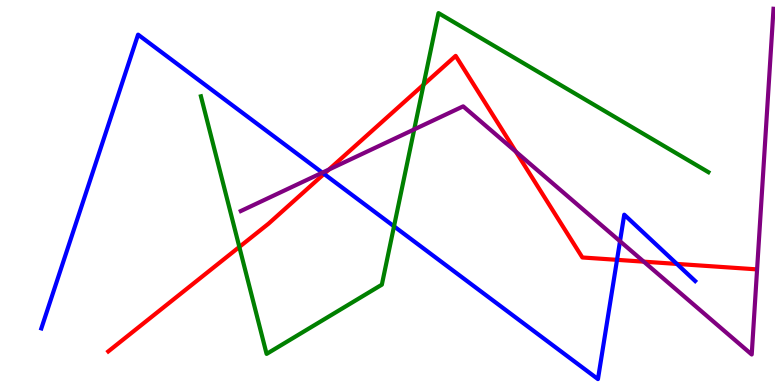[{'lines': ['blue', 'red'], 'intersections': [{'x': 4.18, 'y': 5.48}, {'x': 7.96, 'y': 3.25}, {'x': 8.73, 'y': 3.14}]}, {'lines': ['green', 'red'], 'intersections': [{'x': 3.09, 'y': 3.59}, {'x': 5.47, 'y': 7.8}]}, {'lines': ['purple', 'red'], 'intersections': [{'x': 4.24, 'y': 5.6}, {'x': 6.66, 'y': 6.06}, {'x': 8.31, 'y': 3.2}]}, {'lines': ['blue', 'green'], 'intersections': [{'x': 5.08, 'y': 4.12}]}, {'lines': ['blue', 'purple'], 'intersections': [{'x': 4.16, 'y': 5.52}, {'x': 8.0, 'y': 3.73}]}, {'lines': ['green', 'purple'], 'intersections': [{'x': 5.34, 'y': 6.64}]}]